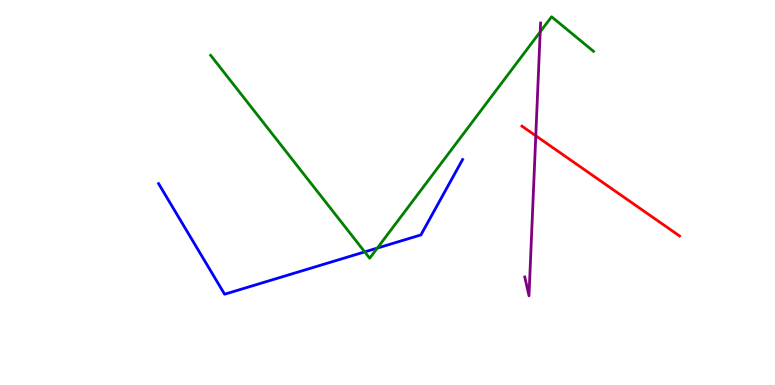[{'lines': ['blue', 'red'], 'intersections': []}, {'lines': ['green', 'red'], 'intersections': []}, {'lines': ['purple', 'red'], 'intersections': [{'x': 6.91, 'y': 6.47}]}, {'lines': ['blue', 'green'], 'intersections': [{'x': 4.71, 'y': 3.46}, {'x': 4.87, 'y': 3.56}]}, {'lines': ['blue', 'purple'], 'intersections': []}, {'lines': ['green', 'purple'], 'intersections': [{'x': 6.97, 'y': 9.17}]}]